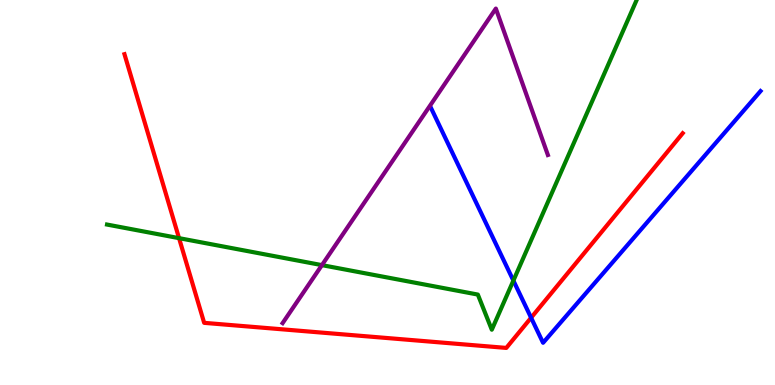[{'lines': ['blue', 'red'], 'intersections': [{'x': 6.85, 'y': 1.75}]}, {'lines': ['green', 'red'], 'intersections': [{'x': 2.31, 'y': 3.81}]}, {'lines': ['purple', 'red'], 'intersections': []}, {'lines': ['blue', 'green'], 'intersections': [{'x': 6.62, 'y': 2.71}]}, {'lines': ['blue', 'purple'], 'intersections': []}, {'lines': ['green', 'purple'], 'intersections': [{'x': 4.15, 'y': 3.11}]}]